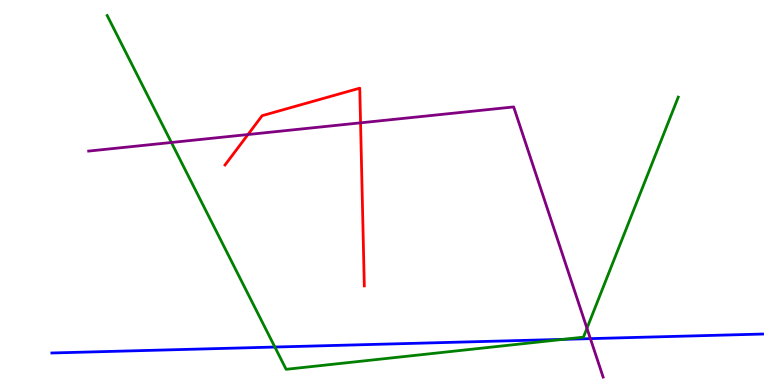[{'lines': ['blue', 'red'], 'intersections': []}, {'lines': ['green', 'red'], 'intersections': []}, {'lines': ['purple', 'red'], 'intersections': [{'x': 3.2, 'y': 6.51}, {'x': 4.65, 'y': 6.81}]}, {'lines': ['blue', 'green'], 'intersections': [{'x': 3.55, 'y': 0.986}, {'x': 7.27, 'y': 1.19}]}, {'lines': ['blue', 'purple'], 'intersections': [{'x': 7.62, 'y': 1.2}]}, {'lines': ['green', 'purple'], 'intersections': [{'x': 2.21, 'y': 6.3}, {'x': 7.57, 'y': 1.47}]}]